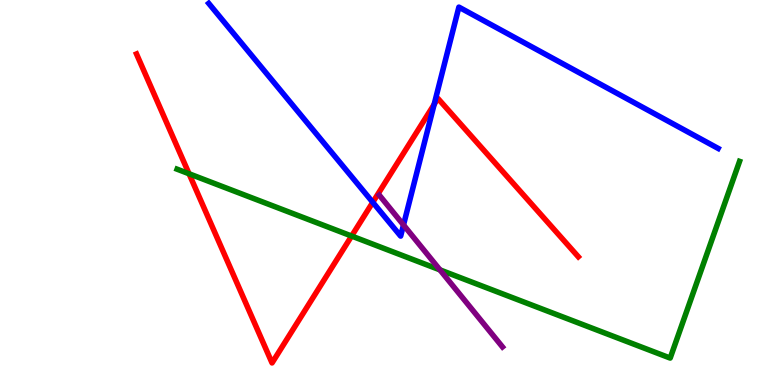[{'lines': ['blue', 'red'], 'intersections': [{'x': 4.81, 'y': 4.75}, {'x': 5.6, 'y': 7.29}]}, {'lines': ['green', 'red'], 'intersections': [{'x': 2.44, 'y': 5.49}, {'x': 4.54, 'y': 3.87}]}, {'lines': ['purple', 'red'], 'intersections': []}, {'lines': ['blue', 'green'], 'intersections': []}, {'lines': ['blue', 'purple'], 'intersections': [{'x': 5.21, 'y': 4.16}]}, {'lines': ['green', 'purple'], 'intersections': [{'x': 5.68, 'y': 2.99}]}]